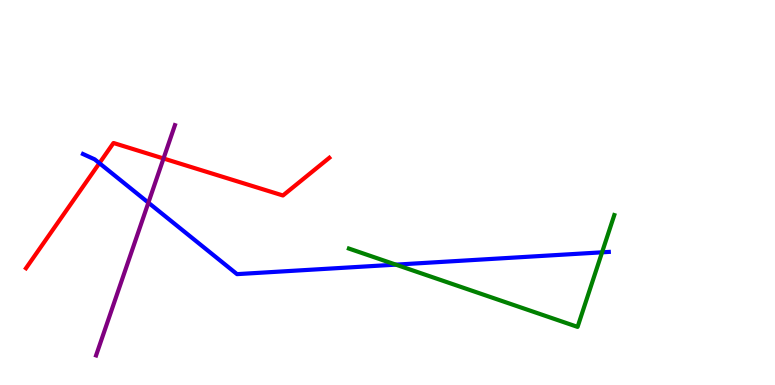[{'lines': ['blue', 'red'], 'intersections': [{'x': 1.28, 'y': 5.76}]}, {'lines': ['green', 'red'], 'intersections': []}, {'lines': ['purple', 'red'], 'intersections': [{'x': 2.11, 'y': 5.88}]}, {'lines': ['blue', 'green'], 'intersections': [{'x': 5.11, 'y': 3.13}, {'x': 7.77, 'y': 3.45}]}, {'lines': ['blue', 'purple'], 'intersections': [{'x': 1.91, 'y': 4.74}]}, {'lines': ['green', 'purple'], 'intersections': []}]